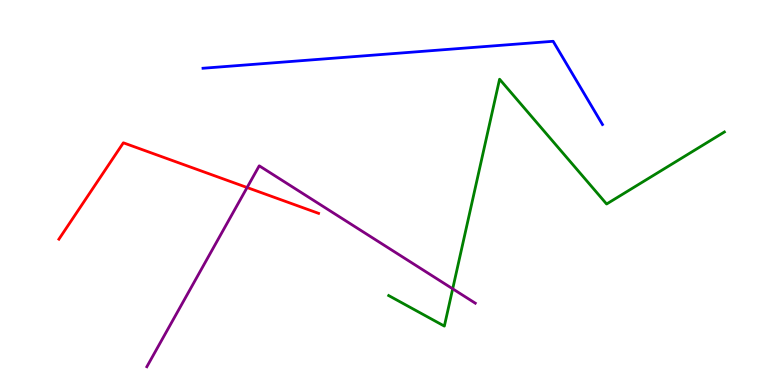[{'lines': ['blue', 'red'], 'intersections': []}, {'lines': ['green', 'red'], 'intersections': []}, {'lines': ['purple', 'red'], 'intersections': [{'x': 3.19, 'y': 5.13}]}, {'lines': ['blue', 'green'], 'intersections': []}, {'lines': ['blue', 'purple'], 'intersections': []}, {'lines': ['green', 'purple'], 'intersections': [{'x': 5.84, 'y': 2.5}]}]